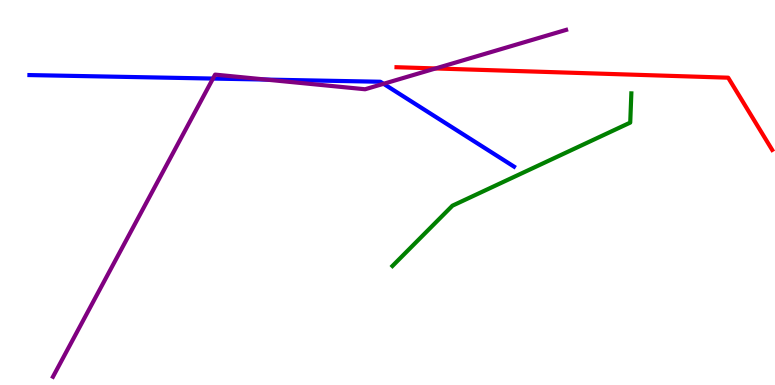[{'lines': ['blue', 'red'], 'intersections': []}, {'lines': ['green', 'red'], 'intersections': []}, {'lines': ['purple', 'red'], 'intersections': [{'x': 5.62, 'y': 8.22}]}, {'lines': ['blue', 'green'], 'intersections': []}, {'lines': ['blue', 'purple'], 'intersections': [{'x': 2.75, 'y': 7.96}, {'x': 3.43, 'y': 7.93}, {'x': 4.95, 'y': 7.82}]}, {'lines': ['green', 'purple'], 'intersections': []}]